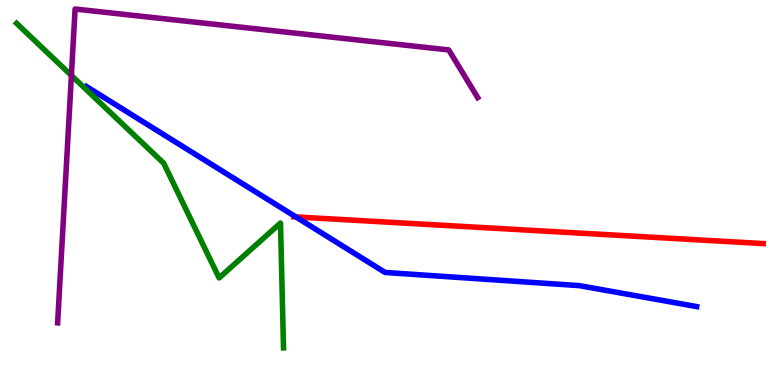[{'lines': ['blue', 'red'], 'intersections': [{'x': 3.82, 'y': 4.37}]}, {'lines': ['green', 'red'], 'intersections': []}, {'lines': ['purple', 'red'], 'intersections': []}, {'lines': ['blue', 'green'], 'intersections': []}, {'lines': ['blue', 'purple'], 'intersections': []}, {'lines': ['green', 'purple'], 'intersections': [{'x': 0.921, 'y': 8.04}]}]